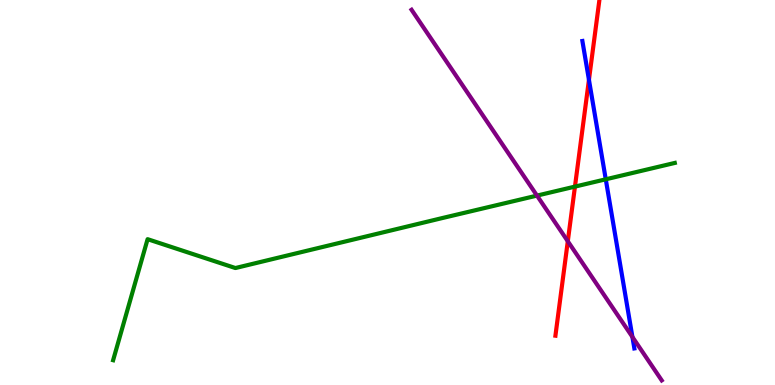[{'lines': ['blue', 'red'], 'intersections': [{'x': 7.6, 'y': 7.93}]}, {'lines': ['green', 'red'], 'intersections': [{'x': 7.42, 'y': 5.15}]}, {'lines': ['purple', 'red'], 'intersections': [{'x': 7.33, 'y': 3.73}]}, {'lines': ['blue', 'green'], 'intersections': [{'x': 7.82, 'y': 5.34}]}, {'lines': ['blue', 'purple'], 'intersections': [{'x': 8.16, 'y': 1.25}]}, {'lines': ['green', 'purple'], 'intersections': [{'x': 6.93, 'y': 4.92}]}]